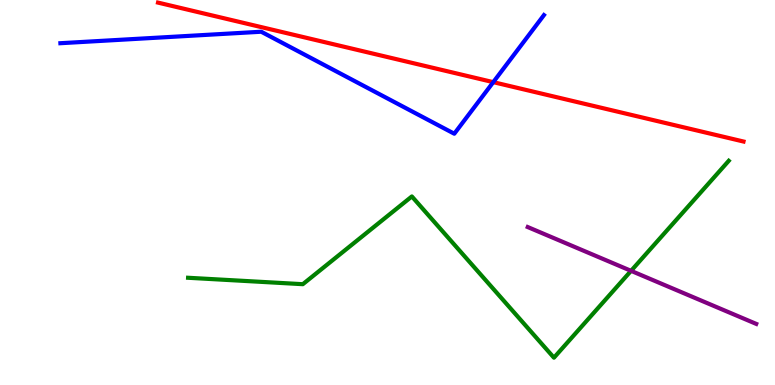[{'lines': ['blue', 'red'], 'intersections': [{'x': 6.36, 'y': 7.87}]}, {'lines': ['green', 'red'], 'intersections': []}, {'lines': ['purple', 'red'], 'intersections': []}, {'lines': ['blue', 'green'], 'intersections': []}, {'lines': ['blue', 'purple'], 'intersections': []}, {'lines': ['green', 'purple'], 'intersections': [{'x': 8.14, 'y': 2.97}]}]